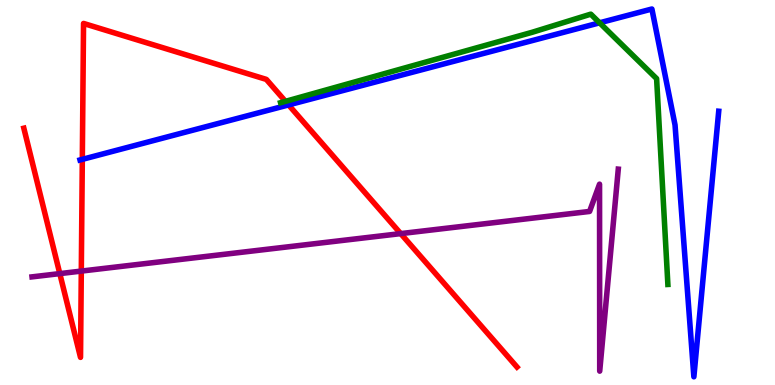[{'lines': ['blue', 'red'], 'intersections': [{'x': 1.06, 'y': 5.86}, {'x': 3.72, 'y': 7.27}]}, {'lines': ['green', 'red'], 'intersections': [{'x': 3.68, 'y': 7.37}]}, {'lines': ['purple', 'red'], 'intersections': [{'x': 0.772, 'y': 2.89}, {'x': 1.05, 'y': 2.96}, {'x': 5.17, 'y': 3.93}]}, {'lines': ['blue', 'green'], 'intersections': [{'x': 7.74, 'y': 9.41}]}, {'lines': ['blue', 'purple'], 'intersections': []}, {'lines': ['green', 'purple'], 'intersections': []}]